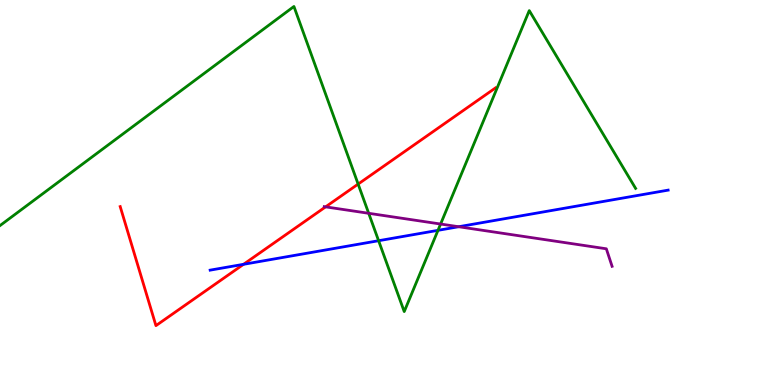[{'lines': ['blue', 'red'], 'intersections': [{'x': 3.14, 'y': 3.13}]}, {'lines': ['green', 'red'], 'intersections': [{'x': 4.62, 'y': 5.22}]}, {'lines': ['purple', 'red'], 'intersections': [{'x': 4.2, 'y': 4.63}]}, {'lines': ['blue', 'green'], 'intersections': [{'x': 4.89, 'y': 3.75}, {'x': 5.65, 'y': 4.02}]}, {'lines': ['blue', 'purple'], 'intersections': [{'x': 5.92, 'y': 4.11}]}, {'lines': ['green', 'purple'], 'intersections': [{'x': 4.76, 'y': 4.46}, {'x': 5.69, 'y': 4.18}]}]